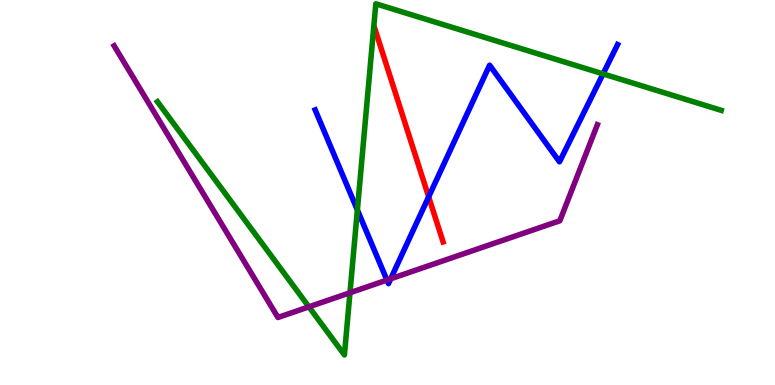[{'lines': ['blue', 'red'], 'intersections': [{'x': 5.53, 'y': 4.89}]}, {'lines': ['green', 'red'], 'intersections': []}, {'lines': ['purple', 'red'], 'intersections': []}, {'lines': ['blue', 'green'], 'intersections': [{'x': 4.61, 'y': 4.55}, {'x': 7.78, 'y': 8.08}]}, {'lines': ['blue', 'purple'], 'intersections': [{'x': 4.99, 'y': 2.73}, {'x': 5.04, 'y': 2.76}]}, {'lines': ['green', 'purple'], 'intersections': [{'x': 3.99, 'y': 2.03}, {'x': 4.52, 'y': 2.4}]}]